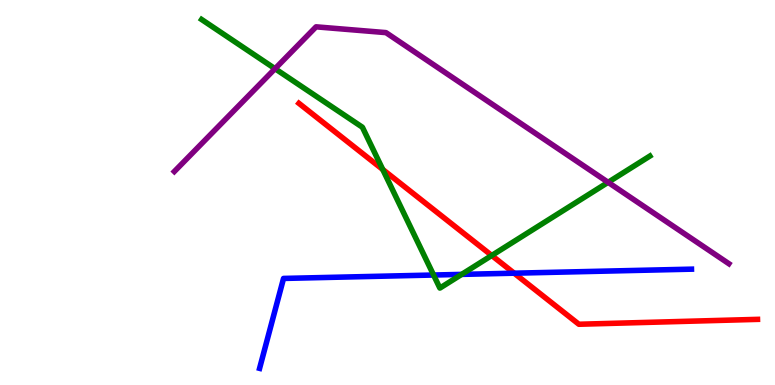[{'lines': ['blue', 'red'], 'intersections': [{'x': 6.63, 'y': 2.9}]}, {'lines': ['green', 'red'], 'intersections': [{'x': 4.94, 'y': 5.6}, {'x': 6.34, 'y': 3.36}]}, {'lines': ['purple', 'red'], 'intersections': []}, {'lines': ['blue', 'green'], 'intersections': [{'x': 5.59, 'y': 2.86}, {'x': 5.96, 'y': 2.87}]}, {'lines': ['blue', 'purple'], 'intersections': []}, {'lines': ['green', 'purple'], 'intersections': [{'x': 3.55, 'y': 8.22}, {'x': 7.85, 'y': 5.26}]}]